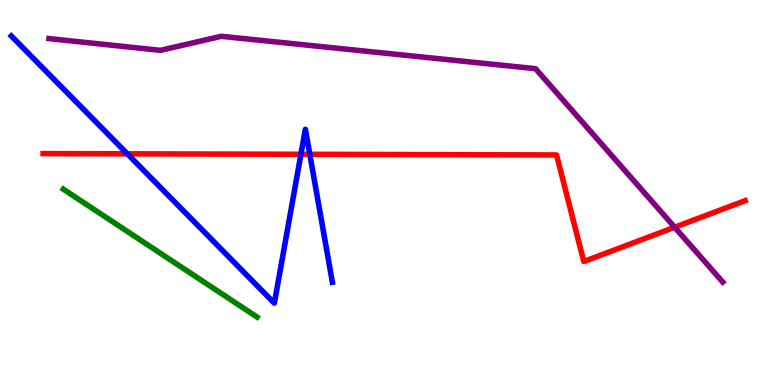[{'lines': ['blue', 'red'], 'intersections': [{'x': 1.64, 'y': 6.0}, {'x': 3.88, 'y': 5.99}, {'x': 4.0, 'y': 5.99}]}, {'lines': ['green', 'red'], 'intersections': []}, {'lines': ['purple', 'red'], 'intersections': [{'x': 8.71, 'y': 4.1}]}, {'lines': ['blue', 'green'], 'intersections': []}, {'lines': ['blue', 'purple'], 'intersections': []}, {'lines': ['green', 'purple'], 'intersections': []}]